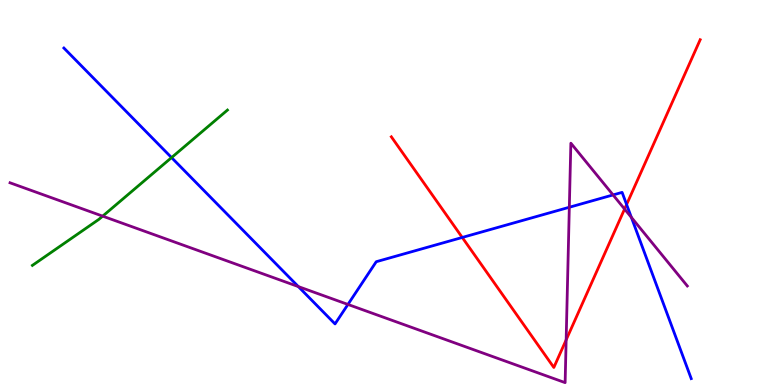[{'lines': ['blue', 'red'], 'intersections': [{'x': 5.96, 'y': 3.83}, {'x': 8.09, 'y': 4.69}]}, {'lines': ['green', 'red'], 'intersections': []}, {'lines': ['purple', 'red'], 'intersections': [{'x': 7.31, 'y': 1.17}, {'x': 8.06, 'y': 4.57}]}, {'lines': ['blue', 'green'], 'intersections': [{'x': 2.21, 'y': 5.91}]}, {'lines': ['blue', 'purple'], 'intersections': [{'x': 3.85, 'y': 2.56}, {'x': 4.49, 'y': 2.09}, {'x': 7.35, 'y': 4.62}, {'x': 7.91, 'y': 4.94}, {'x': 8.15, 'y': 4.35}]}, {'lines': ['green', 'purple'], 'intersections': [{'x': 1.32, 'y': 4.39}]}]